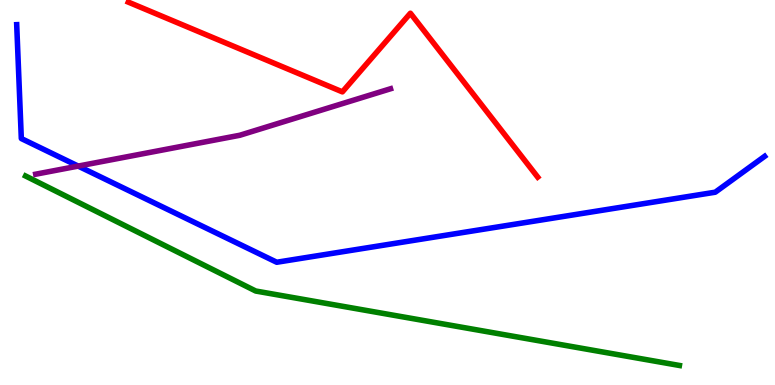[{'lines': ['blue', 'red'], 'intersections': []}, {'lines': ['green', 'red'], 'intersections': []}, {'lines': ['purple', 'red'], 'intersections': []}, {'lines': ['blue', 'green'], 'intersections': []}, {'lines': ['blue', 'purple'], 'intersections': [{'x': 1.01, 'y': 5.69}]}, {'lines': ['green', 'purple'], 'intersections': []}]